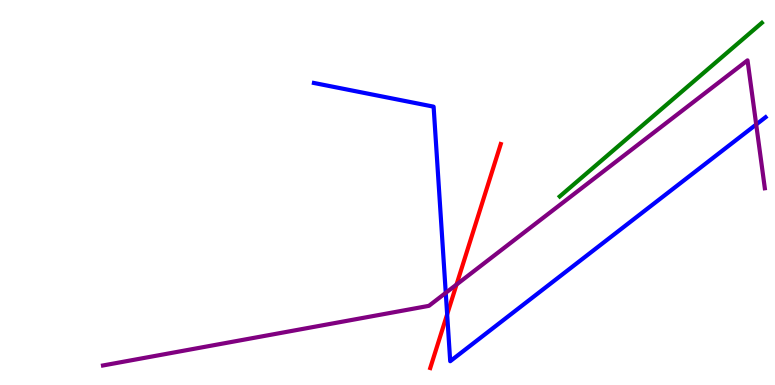[{'lines': ['blue', 'red'], 'intersections': [{'x': 5.77, 'y': 1.84}]}, {'lines': ['green', 'red'], 'intersections': []}, {'lines': ['purple', 'red'], 'intersections': [{'x': 5.89, 'y': 2.61}]}, {'lines': ['blue', 'green'], 'intersections': []}, {'lines': ['blue', 'purple'], 'intersections': [{'x': 5.75, 'y': 2.39}, {'x': 9.76, 'y': 6.77}]}, {'lines': ['green', 'purple'], 'intersections': []}]